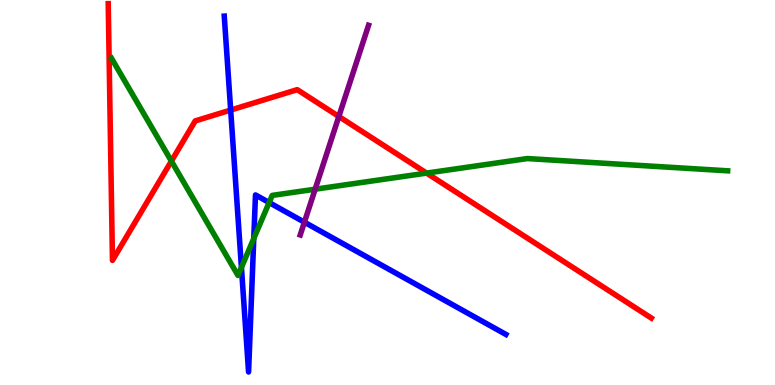[{'lines': ['blue', 'red'], 'intersections': [{'x': 2.98, 'y': 7.14}]}, {'lines': ['green', 'red'], 'intersections': [{'x': 2.21, 'y': 5.82}, {'x': 5.5, 'y': 5.5}]}, {'lines': ['purple', 'red'], 'intersections': [{'x': 4.37, 'y': 6.97}]}, {'lines': ['blue', 'green'], 'intersections': [{'x': 3.12, 'y': 3.05}, {'x': 3.27, 'y': 3.8}, {'x': 3.47, 'y': 4.74}]}, {'lines': ['blue', 'purple'], 'intersections': [{'x': 3.93, 'y': 4.23}]}, {'lines': ['green', 'purple'], 'intersections': [{'x': 4.07, 'y': 5.09}]}]